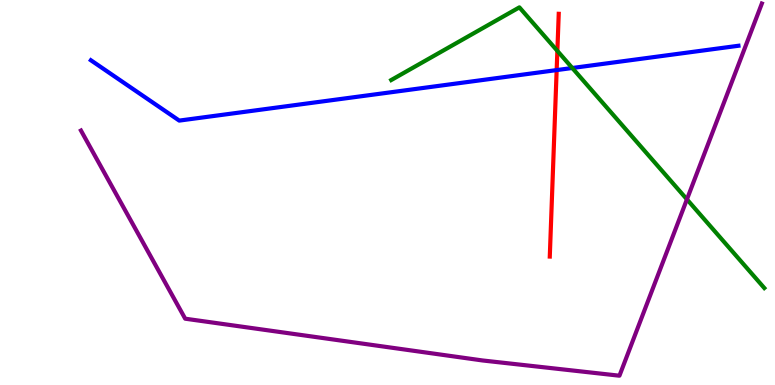[{'lines': ['blue', 'red'], 'intersections': [{'x': 7.18, 'y': 8.18}]}, {'lines': ['green', 'red'], 'intersections': [{'x': 7.19, 'y': 8.68}]}, {'lines': ['purple', 'red'], 'intersections': []}, {'lines': ['blue', 'green'], 'intersections': [{'x': 7.38, 'y': 8.23}]}, {'lines': ['blue', 'purple'], 'intersections': []}, {'lines': ['green', 'purple'], 'intersections': [{'x': 8.86, 'y': 4.82}]}]